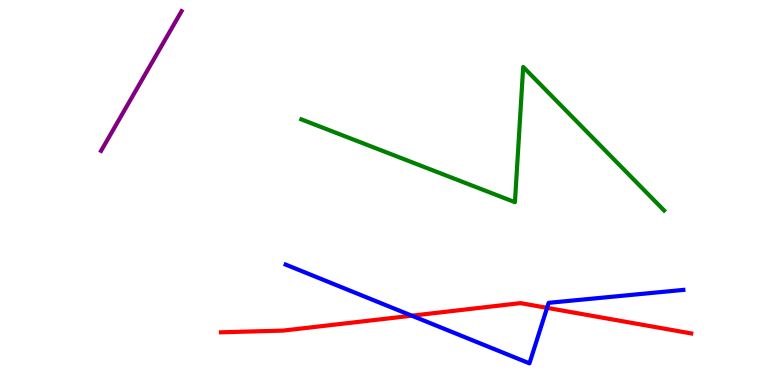[{'lines': ['blue', 'red'], 'intersections': [{'x': 5.31, 'y': 1.8}, {'x': 7.06, 'y': 2.0}]}, {'lines': ['green', 'red'], 'intersections': []}, {'lines': ['purple', 'red'], 'intersections': []}, {'lines': ['blue', 'green'], 'intersections': []}, {'lines': ['blue', 'purple'], 'intersections': []}, {'lines': ['green', 'purple'], 'intersections': []}]